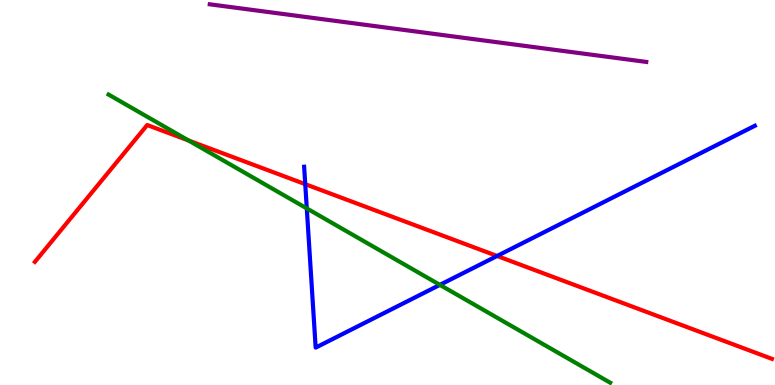[{'lines': ['blue', 'red'], 'intersections': [{'x': 3.94, 'y': 5.22}, {'x': 6.41, 'y': 3.35}]}, {'lines': ['green', 'red'], 'intersections': [{'x': 2.43, 'y': 6.35}]}, {'lines': ['purple', 'red'], 'intersections': []}, {'lines': ['blue', 'green'], 'intersections': [{'x': 3.96, 'y': 4.59}, {'x': 5.68, 'y': 2.6}]}, {'lines': ['blue', 'purple'], 'intersections': []}, {'lines': ['green', 'purple'], 'intersections': []}]